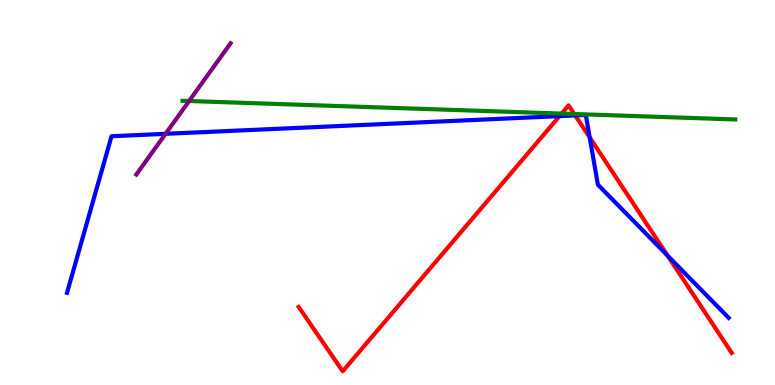[{'lines': ['blue', 'red'], 'intersections': [{'x': 7.22, 'y': 6.98}, {'x': 7.42, 'y': 7.0}, {'x': 7.61, 'y': 6.43}, {'x': 8.61, 'y': 3.36}]}, {'lines': ['green', 'red'], 'intersections': [{'x': 7.25, 'y': 7.05}, {'x': 7.41, 'y': 7.04}]}, {'lines': ['purple', 'red'], 'intersections': []}, {'lines': ['blue', 'green'], 'intersections': []}, {'lines': ['blue', 'purple'], 'intersections': [{'x': 2.14, 'y': 6.52}]}, {'lines': ['green', 'purple'], 'intersections': [{'x': 2.44, 'y': 7.38}]}]